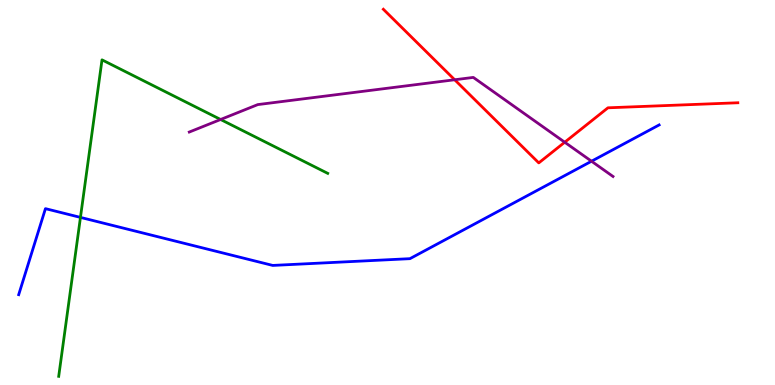[{'lines': ['blue', 'red'], 'intersections': []}, {'lines': ['green', 'red'], 'intersections': []}, {'lines': ['purple', 'red'], 'intersections': [{'x': 5.87, 'y': 7.93}, {'x': 7.29, 'y': 6.31}]}, {'lines': ['blue', 'green'], 'intersections': [{'x': 1.04, 'y': 4.35}]}, {'lines': ['blue', 'purple'], 'intersections': [{'x': 7.63, 'y': 5.81}]}, {'lines': ['green', 'purple'], 'intersections': [{'x': 2.85, 'y': 6.9}]}]